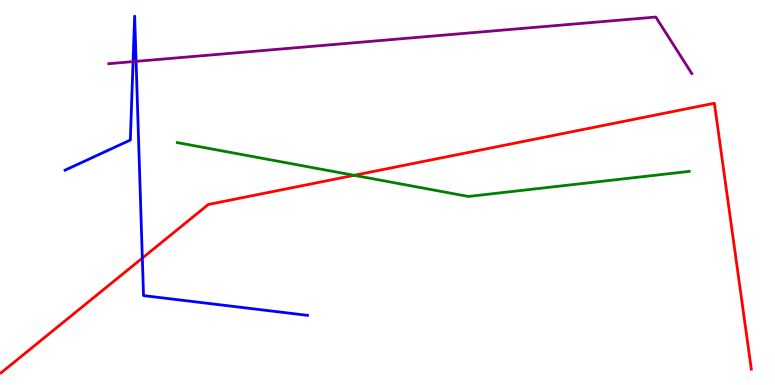[{'lines': ['blue', 'red'], 'intersections': [{'x': 1.84, 'y': 3.3}]}, {'lines': ['green', 'red'], 'intersections': [{'x': 4.57, 'y': 5.45}]}, {'lines': ['purple', 'red'], 'intersections': []}, {'lines': ['blue', 'green'], 'intersections': []}, {'lines': ['blue', 'purple'], 'intersections': [{'x': 1.72, 'y': 8.4}, {'x': 1.76, 'y': 8.41}]}, {'lines': ['green', 'purple'], 'intersections': []}]